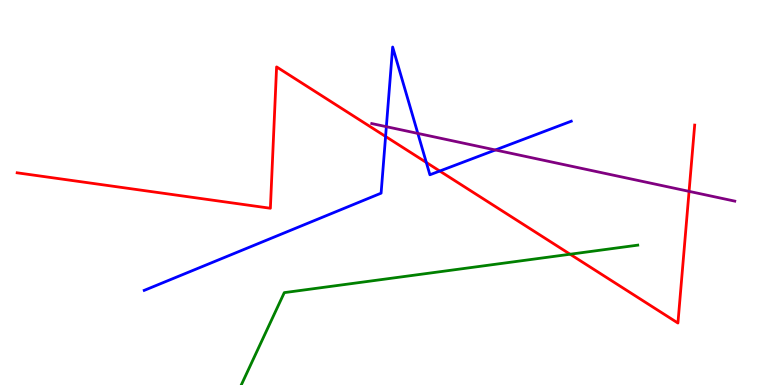[{'lines': ['blue', 'red'], 'intersections': [{'x': 4.98, 'y': 6.46}, {'x': 5.5, 'y': 5.78}, {'x': 5.67, 'y': 5.56}]}, {'lines': ['green', 'red'], 'intersections': [{'x': 7.36, 'y': 3.4}]}, {'lines': ['purple', 'red'], 'intersections': [{'x': 8.89, 'y': 5.03}]}, {'lines': ['blue', 'green'], 'intersections': []}, {'lines': ['blue', 'purple'], 'intersections': [{'x': 4.99, 'y': 6.71}, {'x': 5.39, 'y': 6.53}, {'x': 6.39, 'y': 6.1}]}, {'lines': ['green', 'purple'], 'intersections': []}]